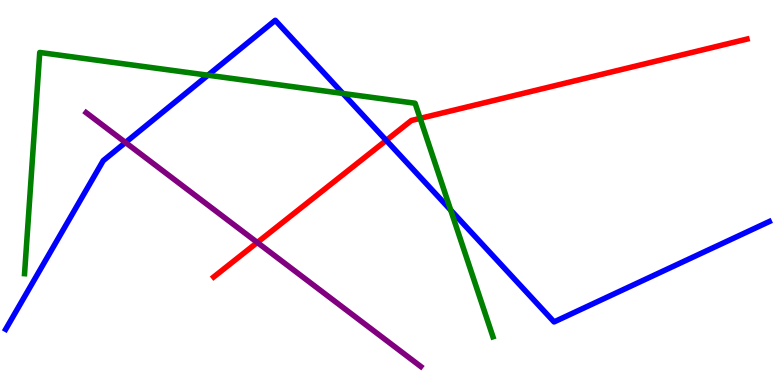[{'lines': ['blue', 'red'], 'intersections': [{'x': 4.98, 'y': 6.35}]}, {'lines': ['green', 'red'], 'intersections': [{'x': 5.42, 'y': 6.93}]}, {'lines': ['purple', 'red'], 'intersections': [{'x': 3.32, 'y': 3.7}]}, {'lines': ['blue', 'green'], 'intersections': [{'x': 2.68, 'y': 8.05}, {'x': 4.42, 'y': 7.57}, {'x': 5.82, 'y': 4.54}]}, {'lines': ['blue', 'purple'], 'intersections': [{'x': 1.62, 'y': 6.3}]}, {'lines': ['green', 'purple'], 'intersections': []}]